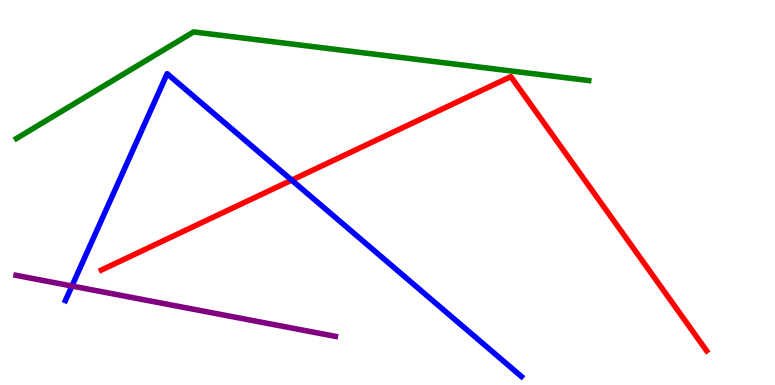[{'lines': ['blue', 'red'], 'intersections': [{'x': 3.76, 'y': 5.32}]}, {'lines': ['green', 'red'], 'intersections': []}, {'lines': ['purple', 'red'], 'intersections': []}, {'lines': ['blue', 'green'], 'intersections': []}, {'lines': ['blue', 'purple'], 'intersections': [{'x': 0.928, 'y': 2.57}]}, {'lines': ['green', 'purple'], 'intersections': []}]